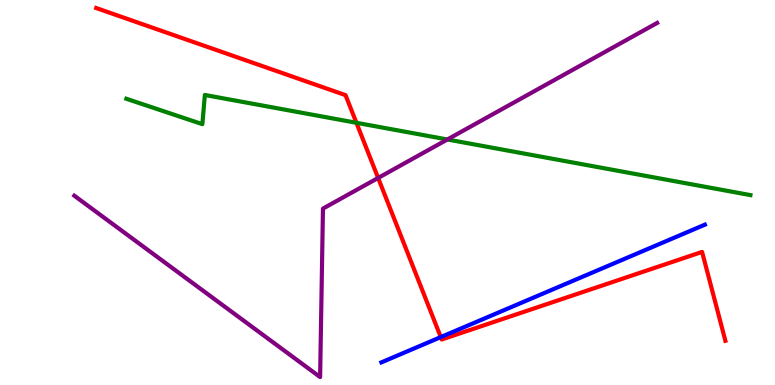[{'lines': ['blue', 'red'], 'intersections': [{'x': 5.69, 'y': 1.24}]}, {'lines': ['green', 'red'], 'intersections': [{'x': 4.6, 'y': 6.81}]}, {'lines': ['purple', 'red'], 'intersections': [{'x': 4.88, 'y': 5.38}]}, {'lines': ['blue', 'green'], 'intersections': []}, {'lines': ['blue', 'purple'], 'intersections': []}, {'lines': ['green', 'purple'], 'intersections': [{'x': 5.77, 'y': 6.38}]}]